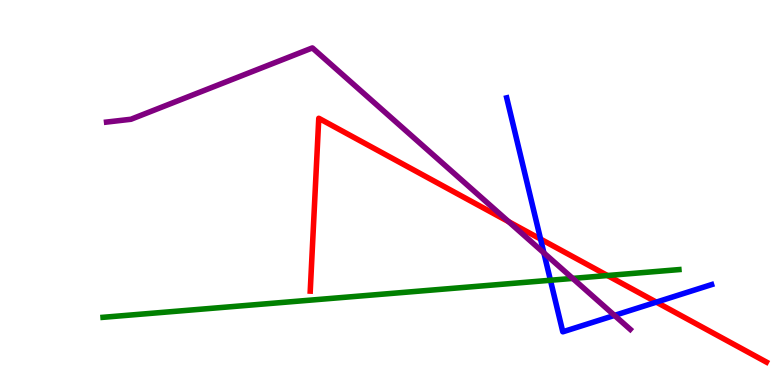[{'lines': ['blue', 'red'], 'intersections': [{'x': 6.98, 'y': 3.79}, {'x': 8.47, 'y': 2.15}]}, {'lines': ['green', 'red'], 'intersections': [{'x': 7.84, 'y': 2.84}]}, {'lines': ['purple', 'red'], 'intersections': [{'x': 6.56, 'y': 4.24}]}, {'lines': ['blue', 'green'], 'intersections': [{'x': 7.1, 'y': 2.72}]}, {'lines': ['blue', 'purple'], 'intersections': [{'x': 7.02, 'y': 3.43}, {'x': 7.93, 'y': 1.81}]}, {'lines': ['green', 'purple'], 'intersections': [{'x': 7.39, 'y': 2.77}]}]